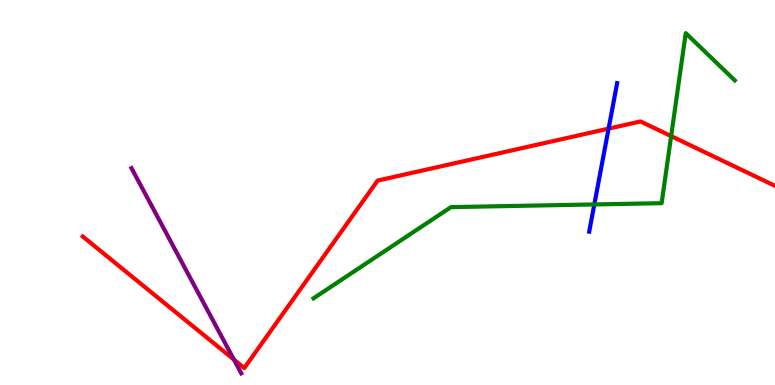[{'lines': ['blue', 'red'], 'intersections': [{'x': 7.85, 'y': 6.66}]}, {'lines': ['green', 'red'], 'intersections': [{'x': 8.66, 'y': 6.46}]}, {'lines': ['purple', 'red'], 'intersections': [{'x': 3.02, 'y': 0.659}]}, {'lines': ['blue', 'green'], 'intersections': [{'x': 7.67, 'y': 4.69}]}, {'lines': ['blue', 'purple'], 'intersections': []}, {'lines': ['green', 'purple'], 'intersections': []}]